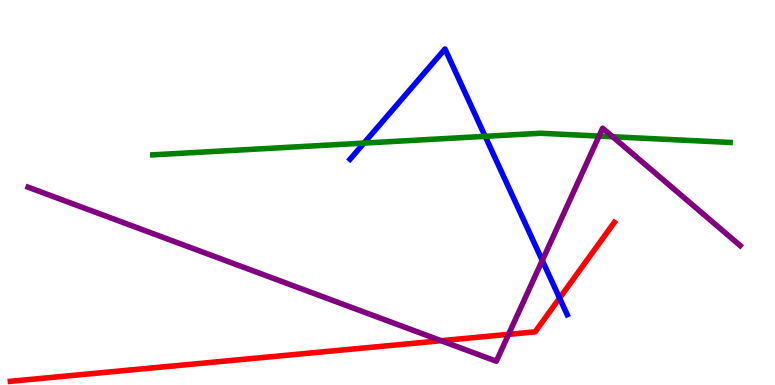[{'lines': ['blue', 'red'], 'intersections': [{'x': 7.22, 'y': 2.26}]}, {'lines': ['green', 'red'], 'intersections': []}, {'lines': ['purple', 'red'], 'intersections': [{'x': 5.69, 'y': 1.15}, {'x': 6.56, 'y': 1.32}]}, {'lines': ['blue', 'green'], 'intersections': [{'x': 4.7, 'y': 6.28}, {'x': 6.26, 'y': 6.46}]}, {'lines': ['blue', 'purple'], 'intersections': [{'x': 7.0, 'y': 3.23}]}, {'lines': ['green', 'purple'], 'intersections': [{'x': 7.73, 'y': 6.47}, {'x': 7.91, 'y': 6.45}]}]